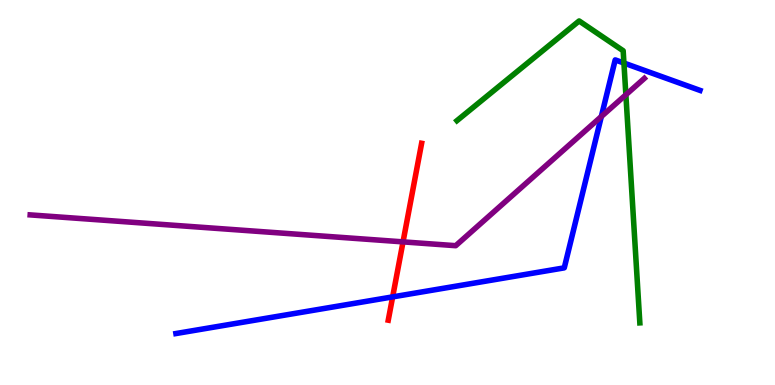[{'lines': ['blue', 'red'], 'intersections': [{'x': 5.07, 'y': 2.29}]}, {'lines': ['green', 'red'], 'intersections': []}, {'lines': ['purple', 'red'], 'intersections': [{'x': 5.2, 'y': 3.72}]}, {'lines': ['blue', 'green'], 'intersections': [{'x': 8.05, 'y': 8.36}]}, {'lines': ['blue', 'purple'], 'intersections': [{'x': 7.76, 'y': 6.97}]}, {'lines': ['green', 'purple'], 'intersections': [{'x': 8.08, 'y': 7.54}]}]